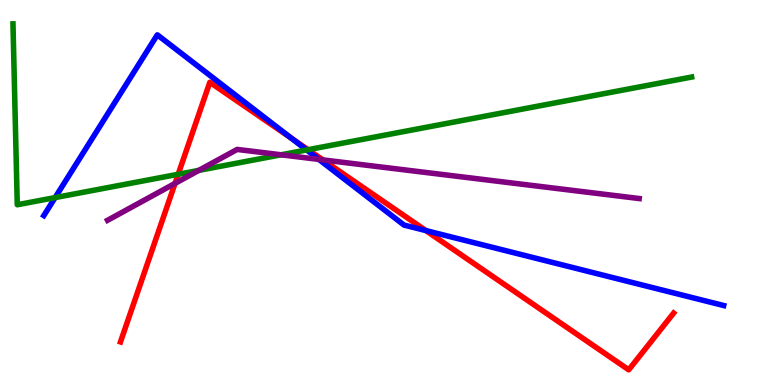[{'lines': ['blue', 'red'], 'intersections': [{'x': 3.76, 'y': 6.4}, {'x': 5.5, 'y': 4.01}]}, {'lines': ['green', 'red'], 'intersections': [{'x': 2.3, 'y': 5.47}, {'x': 3.98, 'y': 6.11}]}, {'lines': ['purple', 'red'], 'intersections': [{'x': 2.26, 'y': 5.24}, {'x': 4.17, 'y': 5.85}]}, {'lines': ['blue', 'green'], 'intersections': [{'x': 0.711, 'y': 4.87}, {'x': 3.96, 'y': 6.1}]}, {'lines': ['blue', 'purple'], 'intersections': [{'x': 4.11, 'y': 5.86}]}, {'lines': ['green', 'purple'], 'intersections': [{'x': 2.57, 'y': 5.57}, {'x': 3.63, 'y': 5.98}]}]